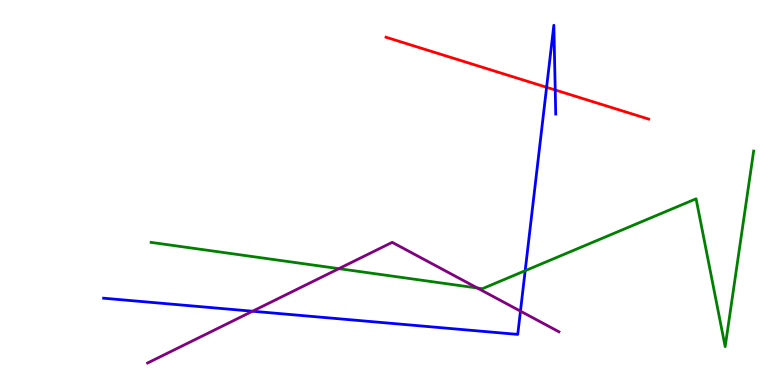[{'lines': ['blue', 'red'], 'intersections': [{'x': 7.05, 'y': 7.73}, {'x': 7.16, 'y': 7.66}]}, {'lines': ['green', 'red'], 'intersections': []}, {'lines': ['purple', 'red'], 'intersections': []}, {'lines': ['blue', 'green'], 'intersections': [{'x': 6.78, 'y': 2.97}]}, {'lines': ['blue', 'purple'], 'intersections': [{'x': 3.26, 'y': 1.92}, {'x': 6.72, 'y': 1.92}]}, {'lines': ['green', 'purple'], 'intersections': [{'x': 4.37, 'y': 3.02}, {'x': 6.16, 'y': 2.52}]}]